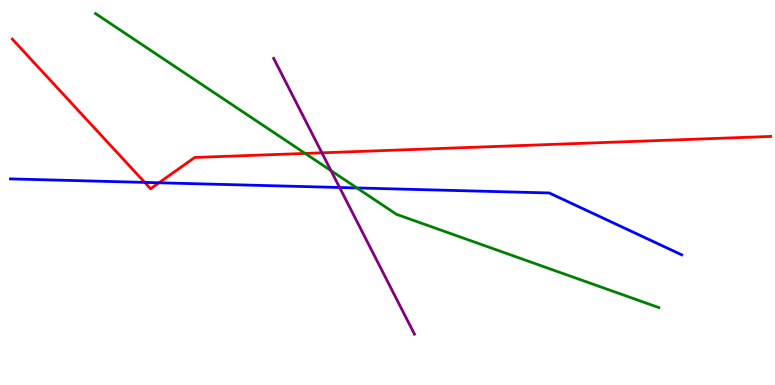[{'lines': ['blue', 'red'], 'intersections': [{'x': 1.87, 'y': 5.26}, {'x': 2.05, 'y': 5.25}]}, {'lines': ['green', 'red'], 'intersections': [{'x': 3.94, 'y': 6.01}]}, {'lines': ['purple', 'red'], 'intersections': [{'x': 4.15, 'y': 6.03}]}, {'lines': ['blue', 'green'], 'intersections': [{'x': 4.61, 'y': 5.12}]}, {'lines': ['blue', 'purple'], 'intersections': [{'x': 4.38, 'y': 5.13}]}, {'lines': ['green', 'purple'], 'intersections': [{'x': 4.27, 'y': 5.57}]}]